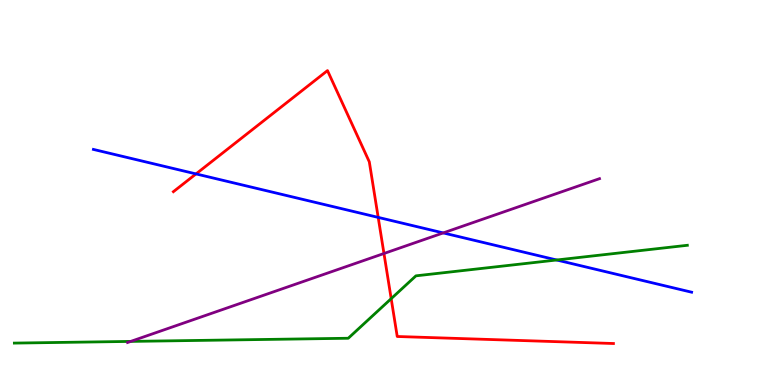[{'lines': ['blue', 'red'], 'intersections': [{'x': 2.53, 'y': 5.48}, {'x': 4.88, 'y': 4.35}]}, {'lines': ['green', 'red'], 'intersections': [{'x': 5.05, 'y': 2.24}]}, {'lines': ['purple', 'red'], 'intersections': [{'x': 4.95, 'y': 3.42}]}, {'lines': ['blue', 'green'], 'intersections': [{'x': 7.18, 'y': 3.25}]}, {'lines': ['blue', 'purple'], 'intersections': [{'x': 5.72, 'y': 3.95}]}, {'lines': ['green', 'purple'], 'intersections': [{'x': 1.69, 'y': 1.13}]}]